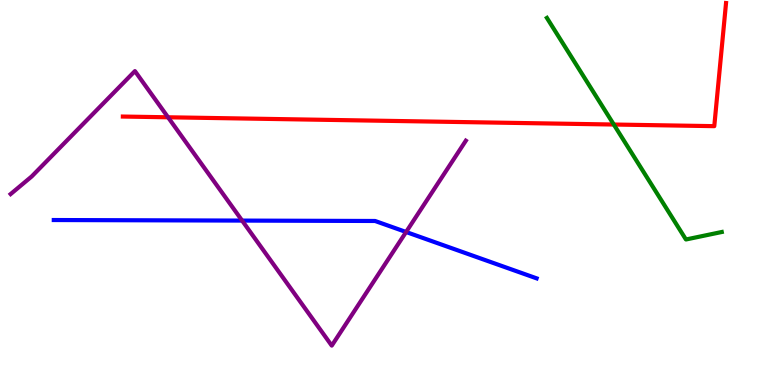[{'lines': ['blue', 'red'], 'intersections': []}, {'lines': ['green', 'red'], 'intersections': [{'x': 7.92, 'y': 6.77}]}, {'lines': ['purple', 'red'], 'intersections': [{'x': 2.17, 'y': 6.95}]}, {'lines': ['blue', 'green'], 'intersections': []}, {'lines': ['blue', 'purple'], 'intersections': [{'x': 3.12, 'y': 4.27}, {'x': 5.24, 'y': 3.97}]}, {'lines': ['green', 'purple'], 'intersections': []}]